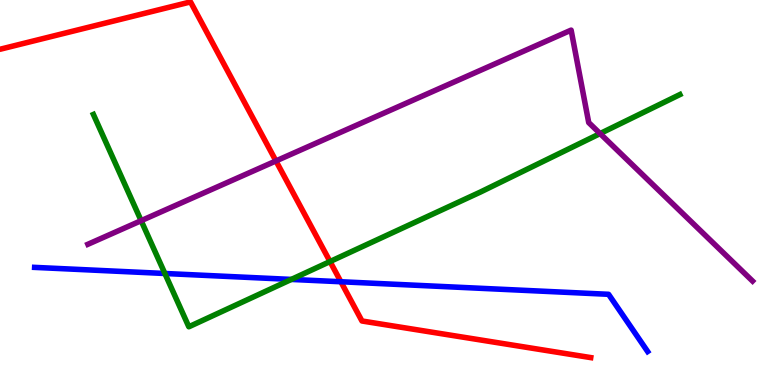[{'lines': ['blue', 'red'], 'intersections': [{'x': 4.4, 'y': 2.68}]}, {'lines': ['green', 'red'], 'intersections': [{'x': 4.26, 'y': 3.21}]}, {'lines': ['purple', 'red'], 'intersections': [{'x': 3.56, 'y': 5.82}]}, {'lines': ['blue', 'green'], 'intersections': [{'x': 2.13, 'y': 2.9}, {'x': 3.76, 'y': 2.74}]}, {'lines': ['blue', 'purple'], 'intersections': []}, {'lines': ['green', 'purple'], 'intersections': [{'x': 1.82, 'y': 4.27}, {'x': 7.74, 'y': 6.53}]}]